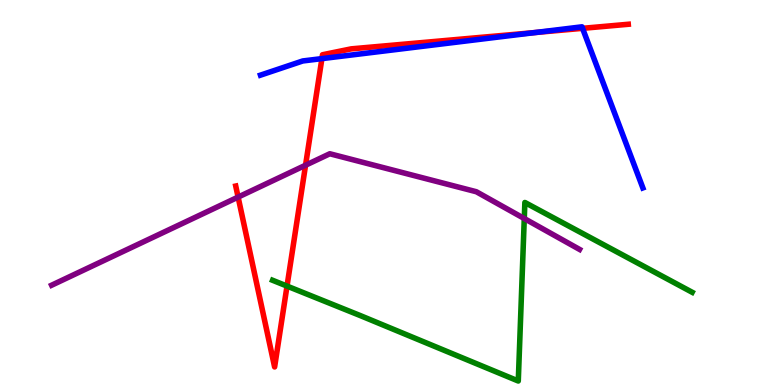[{'lines': ['blue', 'red'], 'intersections': [{'x': 4.15, 'y': 8.48}, {'x': 6.91, 'y': 9.16}, {'x': 7.52, 'y': 9.26}]}, {'lines': ['green', 'red'], 'intersections': [{'x': 3.7, 'y': 2.57}]}, {'lines': ['purple', 'red'], 'intersections': [{'x': 3.07, 'y': 4.88}, {'x': 3.94, 'y': 5.71}]}, {'lines': ['blue', 'green'], 'intersections': []}, {'lines': ['blue', 'purple'], 'intersections': []}, {'lines': ['green', 'purple'], 'intersections': [{'x': 6.76, 'y': 4.32}]}]